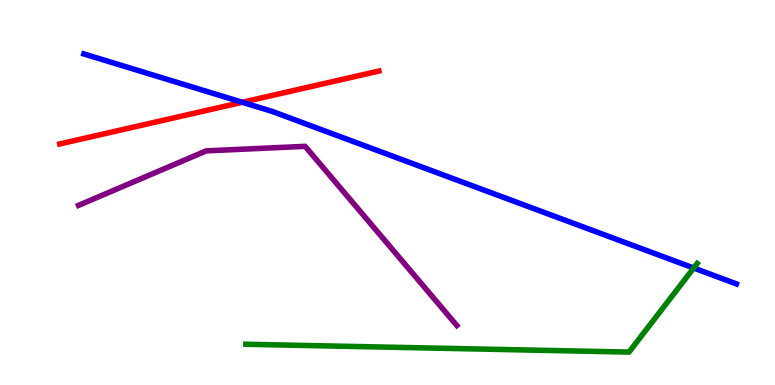[{'lines': ['blue', 'red'], 'intersections': [{'x': 3.13, 'y': 7.34}]}, {'lines': ['green', 'red'], 'intersections': []}, {'lines': ['purple', 'red'], 'intersections': []}, {'lines': ['blue', 'green'], 'intersections': [{'x': 8.95, 'y': 3.04}]}, {'lines': ['blue', 'purple'], 'intersections': []}, {'lines': ['green', 'purple'], 'intersections': []}]